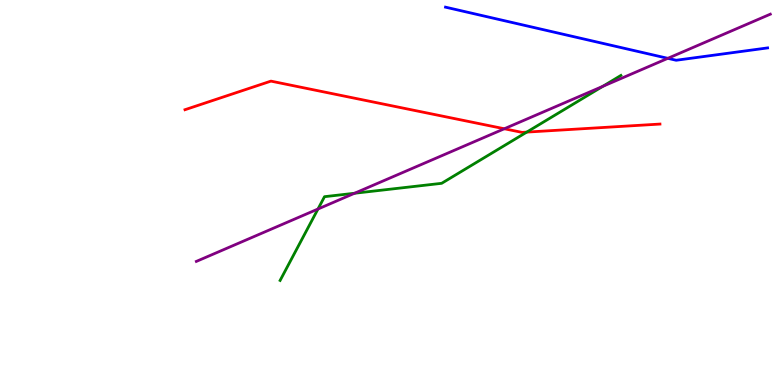[{'lines': ['blue', 'red'], 'intersections': []}, {'lines': ['green', 'red'], 'intersections': [{'x': 6.8, 'y': 6.57}]}, {'lines': ['purple', 'red'], 'intersections': [{'x': 6.51, 'y': 6.66}]}, {'lines': ['blue', 'green'], 'intersections': []}, {'lines': ['blue', 'purple'], 'intersections': [{'x': 8.62, 'y': 8.48}]}, {'lines': ['green', 'purple'], 'intersections': [{'x': 4.1, 'y': 4.57}, {'x': 4.58, 'y': 4.98}, {'x': 7.78, 'y': 7.76}]}]